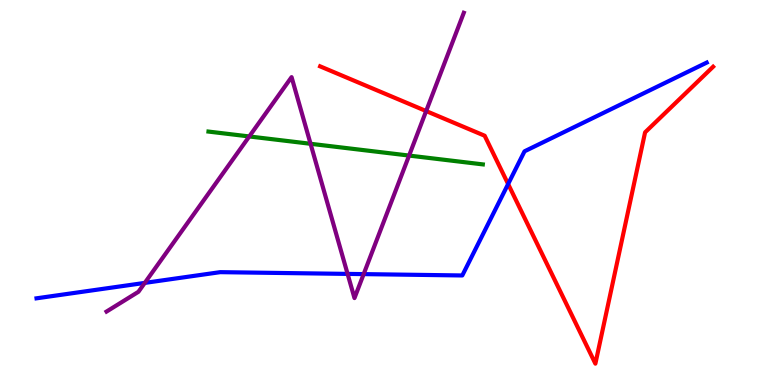[{'lines': ['blue', 'red'], 'intersections': [{'x': 6.56, 'y': 5.22}]}, {'lines': ['green', 'red'], 'intersections': []}, {'lines': ['purple', 'red'], 'intersections': [{'x': 5.5, 'y': 7.12}]}, {'lines': ['blue', 'green'], 'intersections': []}, {'lines': ['blue', 'purple'], 'intersections': [{'x': 1.87, 'y': 2.65}, {'x': 4.49, 'y': 2.89}, {'x': 4.69, 'y': 2.88}]}, {'lines': ['green', 'purple'], 'intersections': [{'x': 3.22, 'y': 6.46}, {'x': 4.01, 'y': 6.27}, {'x': 5.28, 'y': 5.96}]}]